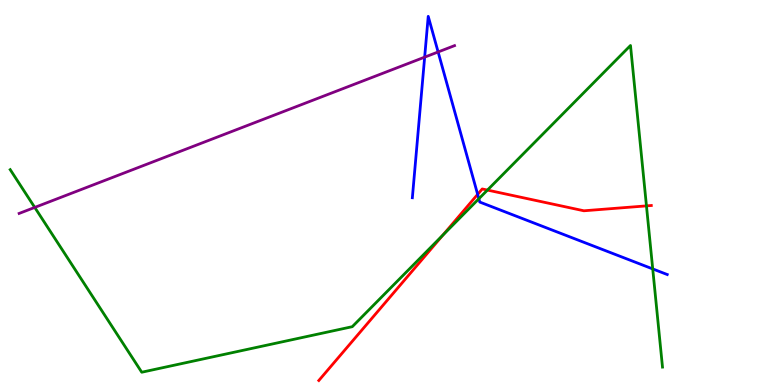[{'lines': ['blue', 'red'], 'intersections': [{'x': 6.16, 'y': 4.95}]}, {'lines': ['green', 'red'], 'intersections': [{'x': 5.71, 'y': 3.89}, {'x': 6.29, 'y': 5.06}, {'x': 8.34, 'y': 4.65}]}, {'lines': ['purple', 'red'], 'intersections': []}, {'lines': ['blue', 'green'], 'intersections': [{'x': 6.18, 'y': 4.84}, {'x': 8.42, 'y': 3.02}]}, {'lines': ['blue', 'purple'], 'intersections': [{'x': 5.48, 'y': 8.52}, {'x': 5.65, 'y': 8.65}]}, {'lines': ['green', 'purple'], 'intersections': [{'x': 0.448, 'y': 4.61}]}]